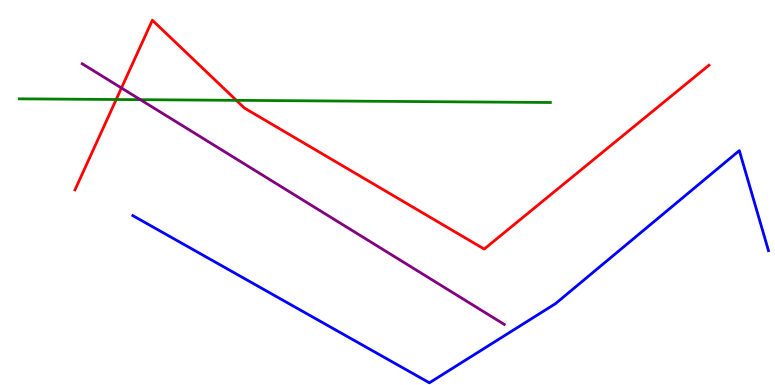[{'lines': ['blue', 'red'], 'intersections': []}, {'lines': ['green', 'red'], 'intersections': [{'x': 1.5, 'y': 7.42}, {'x': 3.05, 'y': 7.39}]}, {'lines': ['purple', 'red'], 'intersections': [{'x': 1.57, 'y': 7.71}]}, {'lines': ['blue', 'green'], 'intersections': []}, {'lines': ['blue', 'purple'], 'intersections': []}, {'lines': ['green', 'purple'], 'intersections': [{'x': 1.81, 'y': 7.41}]}]